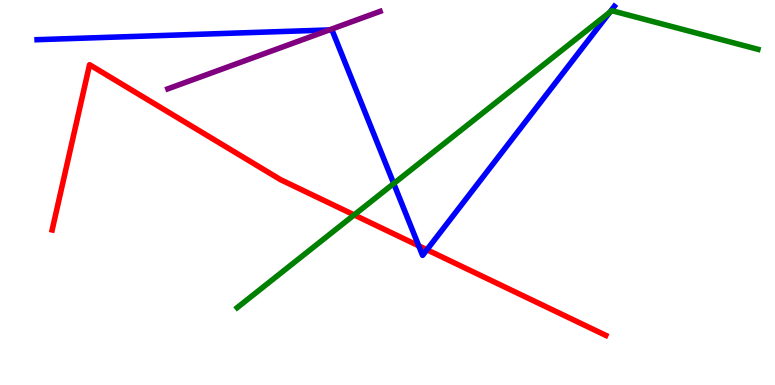[{'lines': ['blue', 'red'], 'intersections': [{'x': 5.4, 'y': 3.61}, {'x': 5.51, 'y': 3.51}]}, {'lines': ['green', 'red'], 'intersections': [{'x': 4.57, 'y': 4.42}]}, {'lines': ['purple', 'red'], 'intersections': []}, {'lines': ['blue', 'green'], 'intersections': [{'x': 5.08, 'y': 5.23}, {'x': 7.87, 'y': 9.68}]}, {'lines': ['blue', 'purple'], 'intersections': [{'x': 4.25, 'y': 9.22}]}, {'lines': ['green', 'purple'], 'intersections': []}]